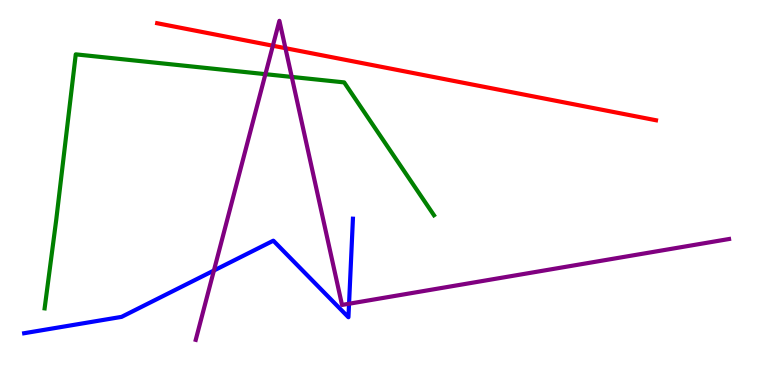[{'lines': ['blue', 'red'], 'intersections': []}, {'lines': ['green', 'red'], 'intersections': []}, {'lines': ['purple', 'red'], 'intersections': [{'x': 3.52, 'y': 8.81}, {'x': 3.68, 'y': 8.75}]}, {'lines': ['blue', 'green'], 'intersections': []}, {'lines': ['blue', 'purple'], 'intersections': [{'x': 2.76, 'y': 2.97}, {'x': 4.5, 'y': 2.11}]}, {'lines': ['green', 'purple'], 'intersections': [{'x': 3.42, 'y': 8.07}, {'x': 3.76, 'y': 8.0}]}]